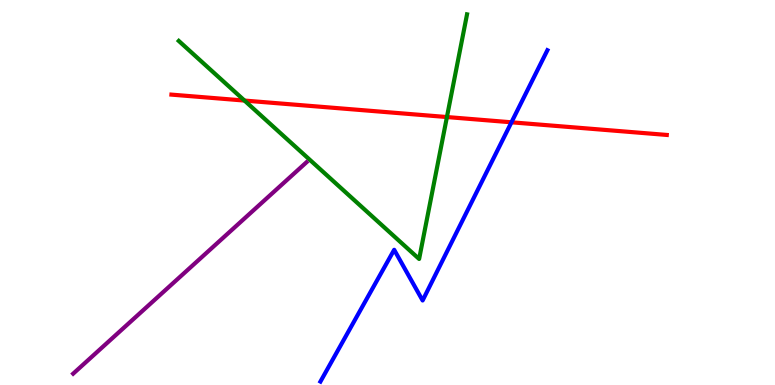[{'lines': ['blue', 'red'], 'intersections': [{'x': 6.6, 'y': 6.82}]}, {'lines': ['green', 'red'], 'intersections': [{'x': 3.15, 'y': 7.39}, {'x': 5.77, 'y': 6.96}]}, {'lines': ['purple', 'red'], 'intersections': []}, {'lines': ['blue', 'green'], 'intersections': []}, {'lines': ['blue', 'purple'], 'intersections': []}, {'lines': ['green', 'purple'], 'intersections': []}]